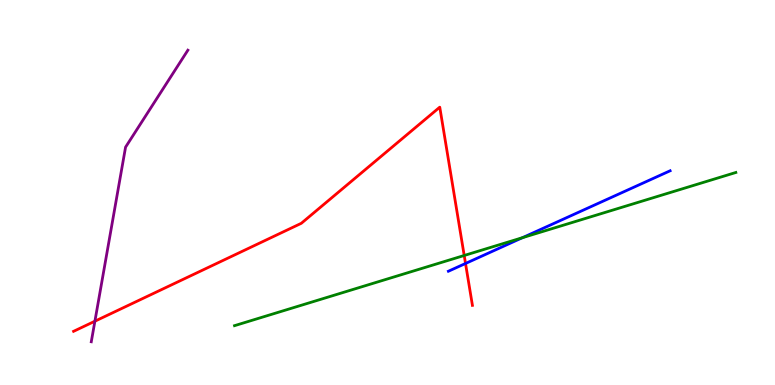[{'lines': ['blue', 'red'], 'intersections': [{'x': 6.01, 'y': 3.16}]}, {'lines': ['green', 'red'], 'intersections': [{'x': 5.99, 'y': 3.36}]}, {'lines': ['purple', 'red'], 'intersections': [{'x': 1.22, 'y': 1.66}]}, {'lines': ['blue', 'green'], 'intersections': [{'x': 6.74, 'y': 3.83}]}, {'lines': ['blue', 'purple'], 'intersections': []}, {'lines': ['green', 'purple'], 'intersections': []}]